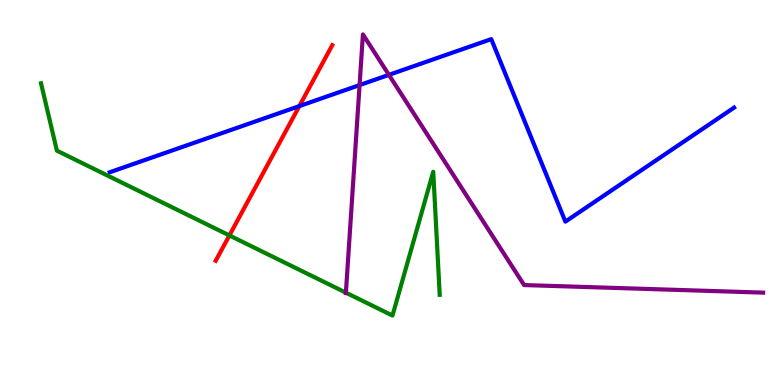[{'lines': ['blue', 'red'], 'intersections': [{'x': 3.86, 'y': 7.24}]}, {'lines': ['green', 'red'], 'intersections': [{'x': 2.96, 'y': 3.88}]}, {'lines': ['purple', 'red'], 'intersections': []}, {'lines': ['blue', 'green'], 'intersections': []}, {'lines': ['blue', 'purple'], 'intersections': [{'x': 4.64, 'y': 7.79}, {'x': 5.02, 'y': 8.06}]}, {'lines': ['green', 'purple'], 'intersections': [{'x': 4.46, 'y': 2.4}]}]